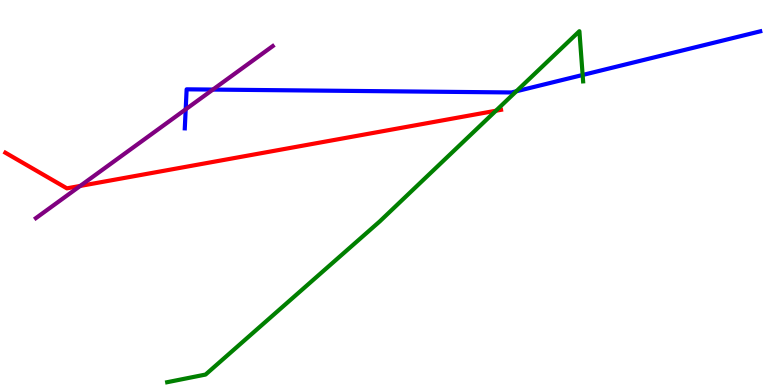[{'lines': ['blue', 'red'], 'intersections': []}, {'lines': ['green', 'red'], 'intersections': [{'x': 6.4, 'y': 7.12}]}, {'lines': ['purple', 'red'], 'intersections': [{'x': 1.03, 'y': 5.17}]}, {'lines': ['blue', 'green'], 'intersections': [{'x': 6.66, 'y': 7.63}, {'x': 7.52, 'y': 8.05}]}, {'lines': ['blue', 'purple'], 'intersections': [{'x': 2.4, 'y': 7.16}, {'x': 2.75, 'y': 7.67}]}, {'lines': ['green', 'purple'], 'intersections': []}]